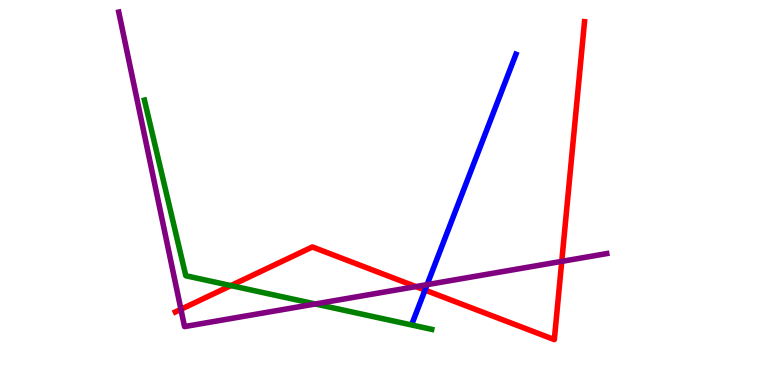[{'lines': ['blue', 'red'], 'intersections': [{'x': 5.48, 'y': 2.47}]}, {'lines': ['green', 'red'], 'intersections': [{'x': 2.98, 'y': 2.58}]}, {'lines': ['purple', 'red'], 'intersections': [{'x': 2.33, 'y': 1.97}, {'x': 5.37, 'y': 2.56}, {'x': 7.25, 'y': 3.21}]}, {'lines': ['blue', 'green'], 'intersections': []}, {'lines': ['blue', 'purple'], 'intersections': [{'x': 5.51, 'y': 2.61}]}, {'lines': ['green', 'purple'], 'intersections': [{'x': 4.07, 'y': 2.1}]}]